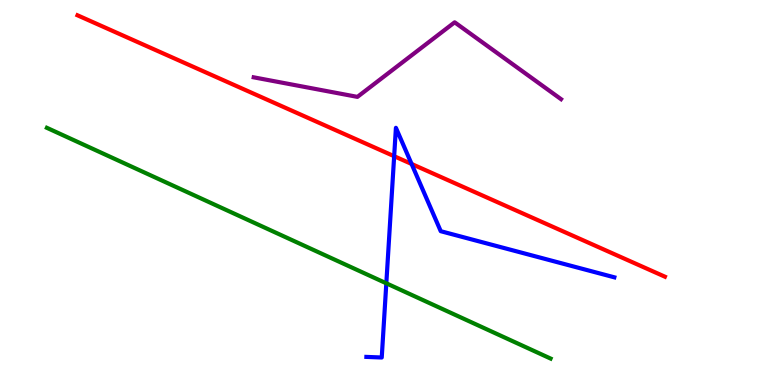[{'lines': ['blue', 'red'], 'intersections': [{'x': 5.09, 'y': 5.94}, {'x': 5.31, 'y': 5.74}]}, {'lines': ['green', 'red'], 'intersections': []}, {'lines': ['purple', 'red'], 'intersections': []}, {'lines': ['blue', 'green'], 'intersections': [{'x': 4.98, 'y': 2.64}]}, {'lines': ['blue', 'purple'], 'intersections': []}, {'lines': ['green', 'purple'], 'intersections': []}]